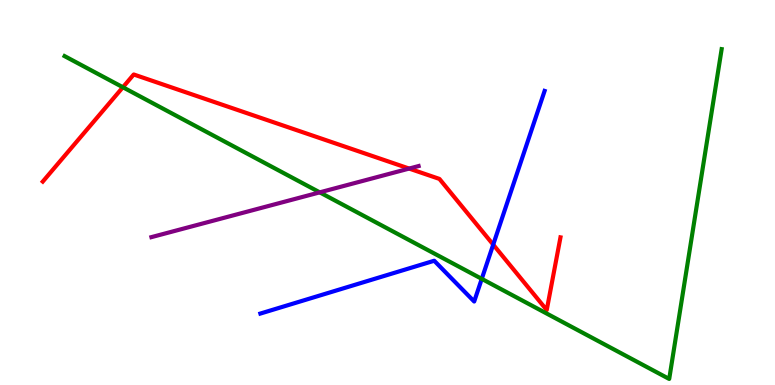[{'lines': ['blue', 'red'], 'intersections': [{'x': 6.36, 'y': 3.65}]}, {'lines': ['green', 'red'], 'intersections': [{'x': 1.59, 'y': 7.73}]}, {'lines': ['purple', 'red'], 'intersections': [{'x': 5.28, 'y': 5.62}]}, {'lines': ['blue', 'green'], 'intersections': [{'x': 6.22, 'y': 2.76}]}, {'lines': ['blue', 'purple'], 'intersections': []}, {'lines': ['green', 'purple'], 'intersections': [{'x': 4.13, 'y': 5.0}]}]